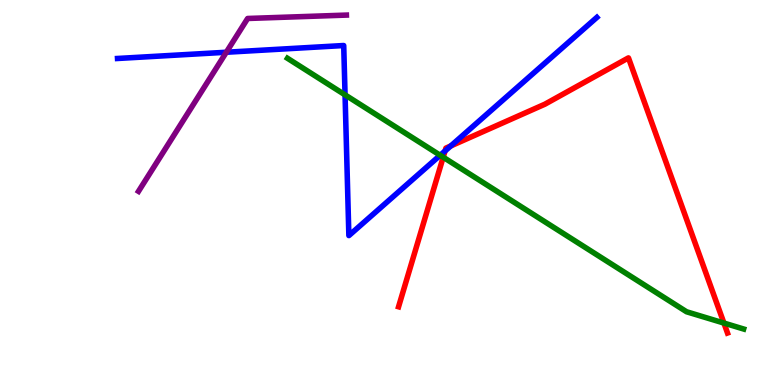[{'lines': ['blue', 'red'], 'intersections': [{'x': 5.74, 'y': 6.08}, {'x': 5.82, 'y': 6.21}]}, {'lines': ['green', 'red'], 'intersections': [{'x': 5.72, 'y': 5.92}, {'x': 9.34, 'y': 1.61}]}, {'lines': ['purple', 'red'], 'intersections': []}, {'lines': ['blue', 'green'], 'intersections': [{'x': 4.45, 'y': 7.54}, {'x': 5.68, 'y': 5.97}]}, {'lines': ['blue', 'purple'], 'intersections': [{'x': 2.92, 'y': 8.64}]}, {'lines': ['green', 'purple'], 'intersections': []}]